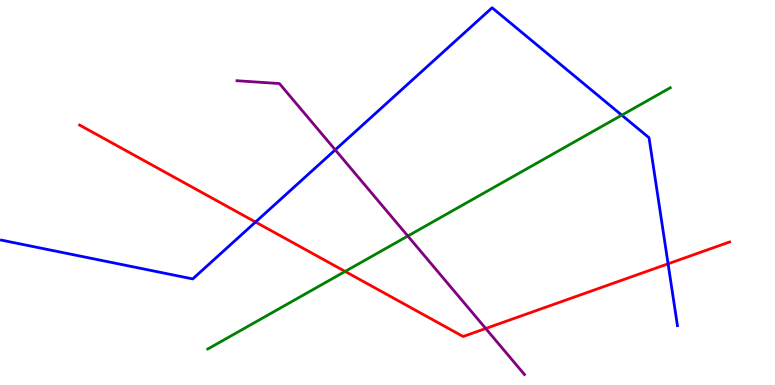[{'lines': ['blue', 'red'], 'intersections': [{'x': 3.3, 'y': 4.23}, {'x': 8.62, 'y': 3.15}]}, {'lines': ['green', 'red'], 'intersections': [{'x': 4.45, 'y': 2.95}]}, {'lines': ['purple', 'red'], 'intersections': [{'x': 6.27, 'y': 1.47}]}, {'lines': ['blue', 'green'], 'intersections': [{'x': 8.02, 'y': 7.01}]}, {'lines': ['blue', 'purple'], 'intersections': [{'x': 4.33, 'y': 6.11}]}, {'lines': ['green', 'purple'], 'intersections': [{'x': 5.26, 'y': 3.87}]}]